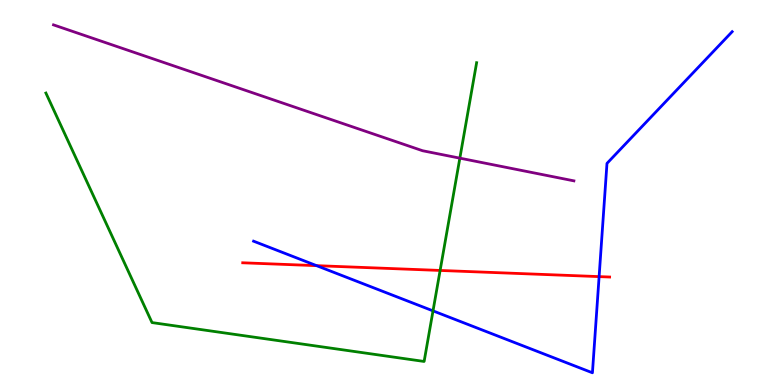[{'lines': ['blue', 'red'], 'intersections': [{'x': 4.09, 'y': 3.1}, {'x': 7.73, 'y': 2.82}]}, {'lines': ['green', 'red'], 'intersections': [{'x': 5.68, 'y': 2.98}]}, {'lines': ['purple', 'red'], 'intersections': []}, {'lines': ['blue', 'green'], 'intersections': [{'x': 5.59, 'y': 1.93}]}, {'lines': ['blue', 'purple'], 'intersections': []}, {'lines': ['green', 'purple'], 'intersections': [{'x': 5.93, 'y': 5.89}]}]